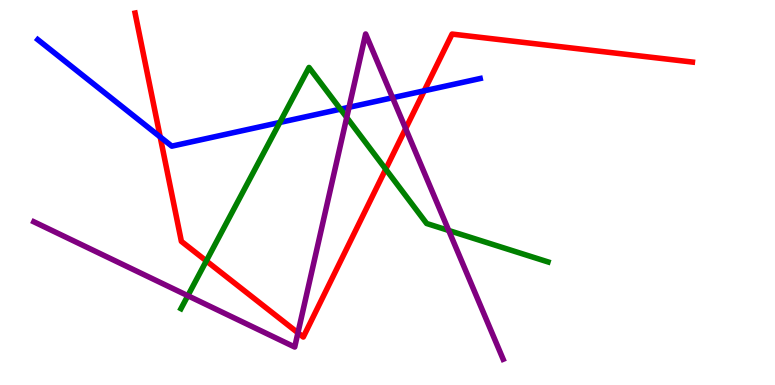[{'lines': ['blue', 'red'], 'intersections': [{'x': 2.07, 'y': 6.44}, {'x': 5.47, 'y': 7.64}]}, {'lines': ['green', 'red'], 'intersections': [{'x': 2.66, 'y': 3.22}, {'x': 4.98, 'y': 5.61}]}, {'lines': ['purple', 'red'], 'intersections': [{'x': 3.84, 'y': 1.36}, {'x': 5.23, 'y': 6.66}]}, {'lines': ['blue', 'green'], 'intersections': [{'x': 3.61, 'y': 6.82}, {'x': 4.39, 'y': 7.16}]}, {'lines': ['blue', 'purple'], 'intersections': [{'x': 4.5, 'y': 7.21}, {'x': 5.07, 'y': 7.46}]}, {'lines': ['green', 'purple'], 'intersections': [{'x': 2.42, 'y': 2.32}, {'x': 4.47, 'y': 6.95}, {'x': 5.79, 'y': 4.01}]}]